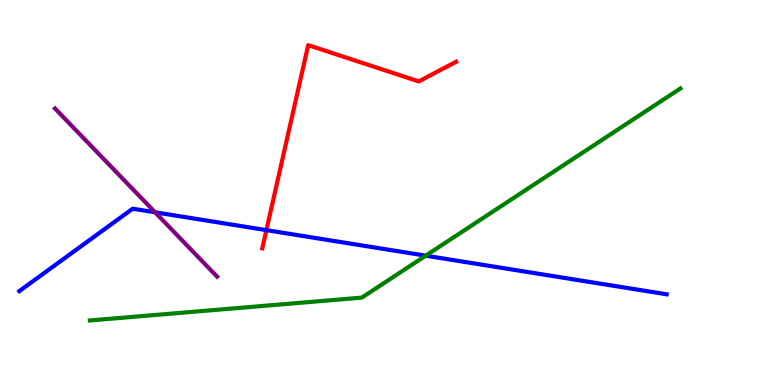[{'lines': ['blue', 'red'], 'intersections': [{'x': 3.44, 'y': 4.02}]}, {'lines': ['green', 'red'], 'intersections': []}, {'lines': ['purple', 'red'], 'intersections': []}, {'lines': ['blue', 'green'], 'intersections': [{'x': 5.49, 'y': 3.36}]}, {'lines': ['blue', 'purple'], 'intersections': [{'x': 2.0, 'y': 4.49}]}, {'lines': ['green', 'purple'], 'intersections': []}]